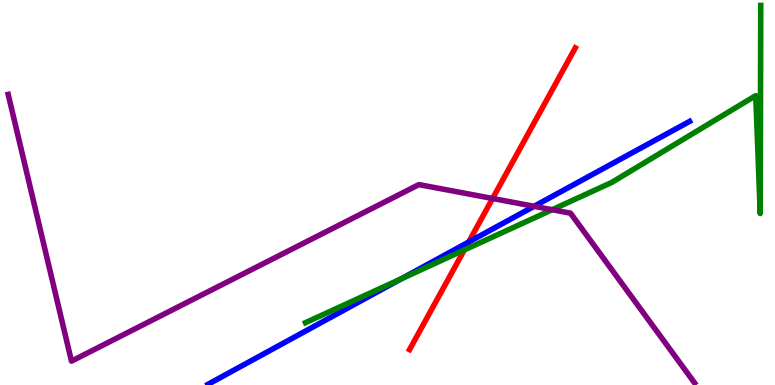[{'lines': ['blue', 'red'], 'intersections': [{'x': 6.05, 'y': 3.71}]}, {'lines': ['green', 'red'], 'intersections': [{'x': 5.99, 'y': 3.51}]}, {'lines': ['purple', 'red'], 'intersections': [{'x': 6.36, 'y': 4.84}]}, {'lines': ['blue', 'green'], 'intersections': [{'x': 5.18, 'y': 2.76}]}, {'lines': ['blue', 'purple'], 'intersections': [{'x': 6.89, 'y': 4.64}]}, {'lines': ['green', 'purple'], 'intersections': [{'x': 7.13, 'y': 4.55}]}]